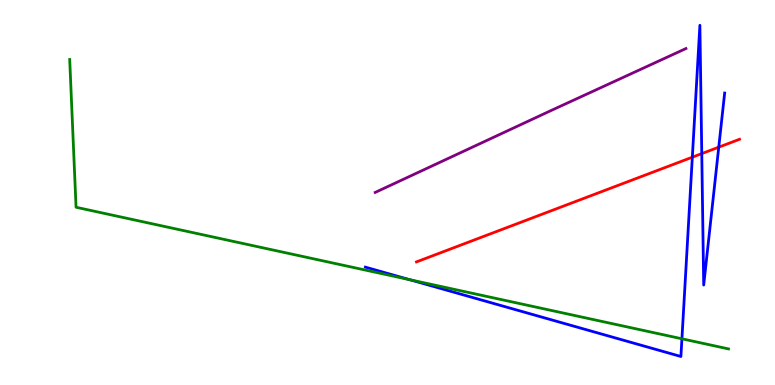[{'lines': ['blue', 'red'], 'intersections': [{'x': 8.93, 'y': 5.92}, {'x': 9.06, 'y': 6.01}, {'x': 9.27, 'y': 6.18}]}, {'lines': ['green', 'red'], 'intersections': []}, {'lines': ['purple', 'red'], 'intersections': []}, {'lines': ['blue', 'green'], 'intersections': [{'x': 5.29, 'y': 2.74}, {'x': 8.8, 'y': 1.2}]}, {'lines': ['blue', 'purple'], 'intersections': []}, {'lines': ['green', 'purple'], 'intersections': []}]